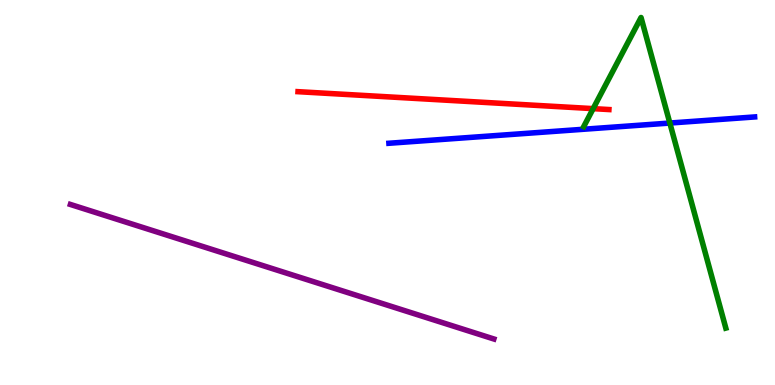[{'lines': ['blue', 'red'], 'intersections': []}, {'lines': ['green', 'red'], 'intersections': [{'x': 7.65, 'y': 7.18}]}, {'lines': ['purple', 'red'], 'intersections': []}, {'lines': ['blue', 'green'], 'intersections': [{'x': 8.64, 'y': 6.8}]}, {'lines': ['blue', 'purple'], 'intersections': []}, {'lines': ['green', 'purple'], 'intersections': []}]